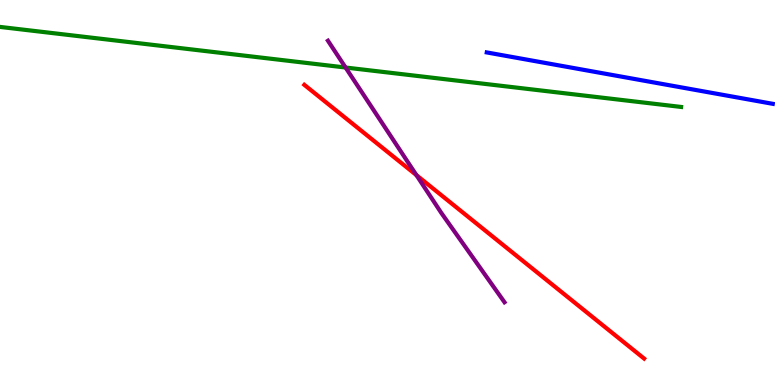[{'lines': ['blue', 'red'], 'intersections': []}, {'lines': ['green', 'red'], 'intersections': []}, {'lines': ['purple', 'red'], 'intersections': [{'x': 5.37, 'y': 5.45}]}, {'lines': ['blue', 'green'], 'intersections': []}, {'lines': ['blue', 'purple'], 'intersections': []}, {'lines': ['green', 'purple'], 'intersections': [{'x': 4.46, 'y': 8.25}]}]